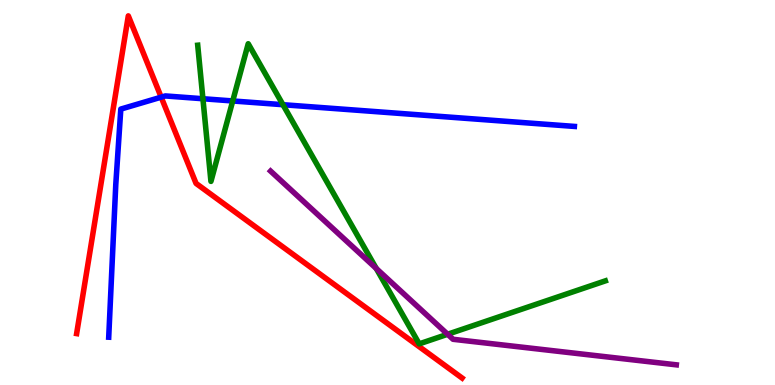[{'lines': ['blue', 'red'], 'intersections': [{'x': 2.08, 'y': 7.48}]}, {'lines': ['green', 'red'], 'intersections': []}, {'lines': ['purple', 'red'], 'intersections': []}, {'lines': ['blue', 'green'], 'intersections': [{'x': 2.62, 'y': 7.44}, {'x': 3.0, 'y': 7.38}, {'x': 3.65, 'y': 7.28}]}, {'lines': ['blue', 'purple'], 'intersections': []}, {'lines': ['green', 'purple'], 'intersections': [{'x': 4.86, 'y': 3.03}, {'x': 5.78, 'y': 1.32}]}]